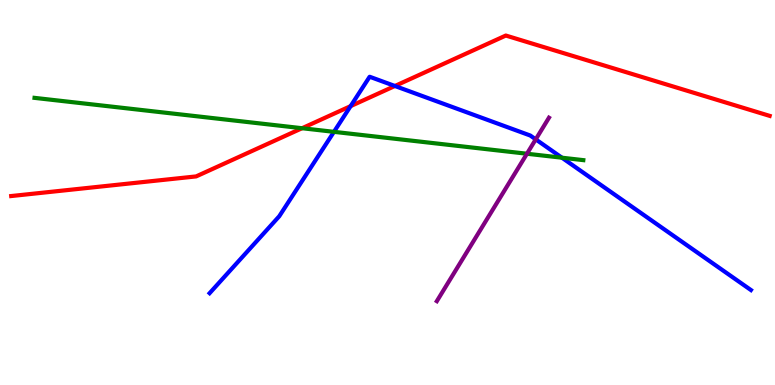[{'lines': ['blue', 'red'], 'intersections': [{'x': 4.52, 'y': 7.24}, {'x': 5.1, 'y': 7.77}]}, {'lines': ['green', 'red'], 'intersections': [{'x': 3.9, 'y': 6.67}]}, {'lines': ['purple', 'red'], 'intersections': []}, {'lines': ['blue', 'green'], 'intersections': [{'x': 4.31, 'y': 6.58}, {'x': 7.25, 'y': 5.9}]}, {'lines': ['blue', 'purple'], 'intersections': [{'x': 6.91, 'y': 6.38}]}, {'lines': ['green', 'purple'], 'intersections': [{'x': 6.8, 'y': 6.01}]}]